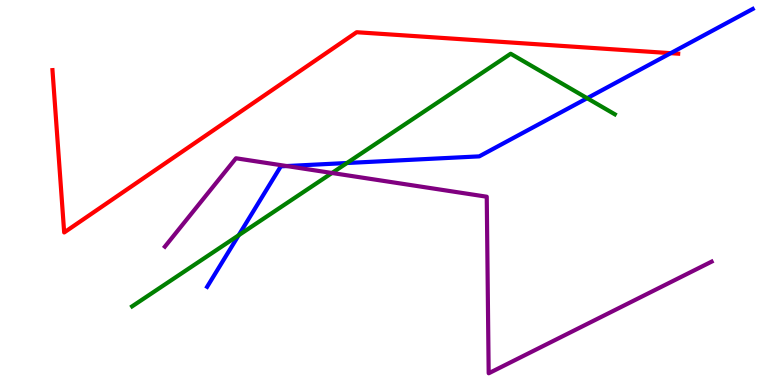[{'lines': ['blue', 'red'], 'intersections': [{'x': 8.65, 'y': 8.62}]}, {'lines': ['green', 'red'], 'intersections': []}, {'lines': ['purple', 'red'], 'intersections': []}, {'lines': ['blue', 'green'], 'intersections': [{'x': 3.08, 'y': 3.89}, {'x': 4.48, 'y': 5.77}, {'x': 7.58, 'y': 7.45}]}, {'lines': ['blue', 'purple'], 'intersections': [{'x': 3.7, 'y': 5.69}]}, {'lines': ['green', 'purple'], 'intersections': [{'x': 4.28, 'y': 5.51}]}]